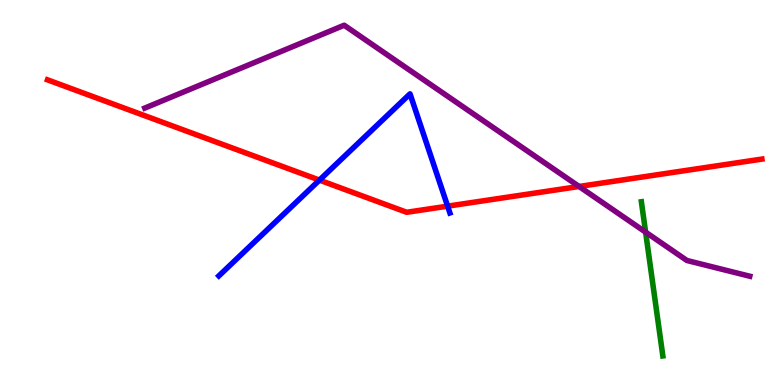[{'lines': ['blue', 'red'], 'intersections': [{'x': 4.12, 'y': 5.32}, {'x': 5.78, 'y': 4.65}]}, {'lines': ['green', 'red'], 'intersections': []}, {'lines': ['purple', 'red'], 'intersections': [{'x': 7.47, 'y': 5.16}]}, {'lines': ['blue', 'green'], 'intersections': []}, {'lines': ['blue', 'purple'], 'intersections': []}, {'lines': ['green', 'purple'], 'intersections': [{'x': 8.33, 'y': 3.97}]}]